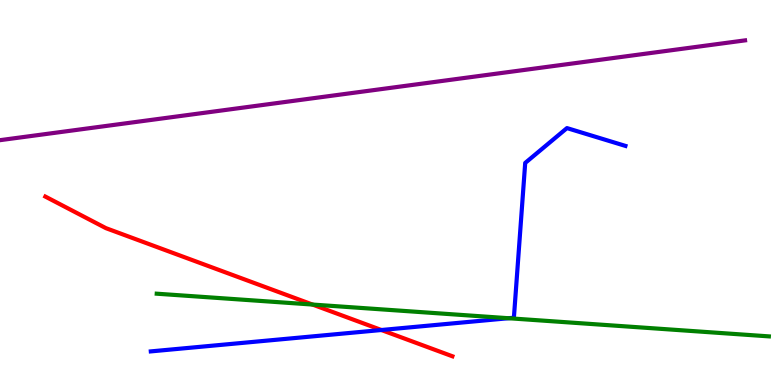[{'lines': ['blue', 'red'], 'intersections': [{'x': 4.92, 'y': 1.43}]}, {'lines': ['green', 'red'], 'intersections': [{'x': 4.03, 'y': 2.09}]}, {'lines': ['purple', 'red'], 'intersections': []}, {'lines': ['blue', 'green'], 'intersections': [{'x': 6.56, 'y': 1.73}]}, {'lines': ['blue', 'purple'], 'intersections': []}, {'lines': ['green', 'purple'], 'intersections': []}]